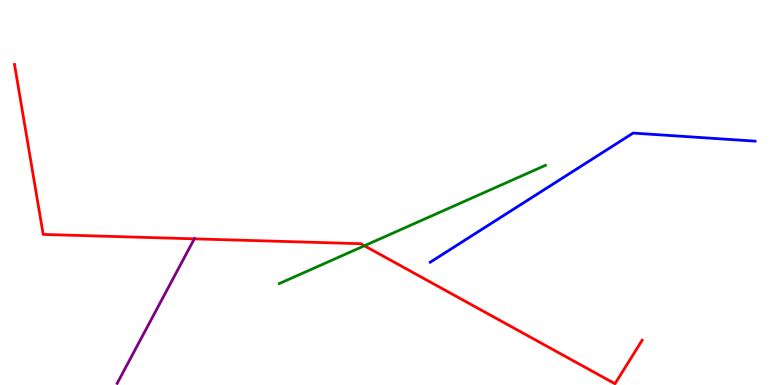[{'lines': ['blue', 'red'], 'intersections': []}, {'lines': ['green', 'red'], 'intersections': [{'x': 4.7, 'y': 3.62}]}, {'lines': ['purple', 'red'], 'intersections': [{'x': 2.51, 'y': 3.8}]}, {'lines': ['blue', 'green'], 'intersections': []}, {'lines': ['blue', 'purple'], 'intersections': []}, {'lines': ['green', 'purple'], 'intersections': []}]